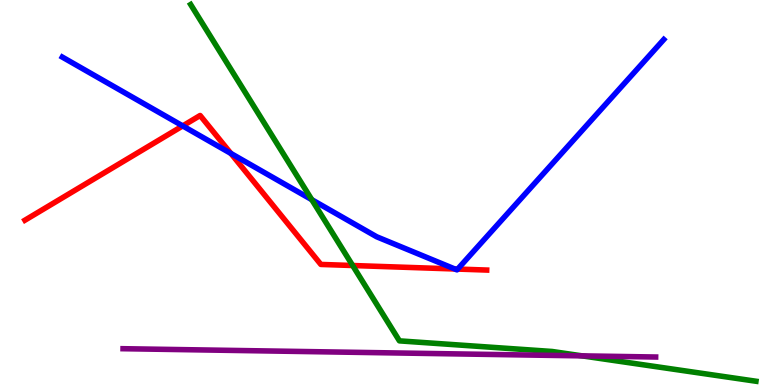[{'lines': ['blue', 'red'], 'intersections': [{'x': 2.36, 'y': 6.73}, {'x': 2.98, 'y': 6.01}, {'x': 5.87, 'y': 3.01}, {'x': 5.91, 'y': 3.01}]}, {'lines': ['green', 'red'], 'intersections': [{'x': 4.55, 'y': 3.1}]}, {'lines': ['purple', 'red'], 'intersections': []}, {'lines': ['blue', 'green'], 'intersections': [{'x': 4.02, 'y': 4.81}]}, {'lines': ['blue', 'purple'], 'intersections': []}, {'lines': ['green', 'purple'], 'intersections': [{'x': 7.51, 'y': 0.757}]}]